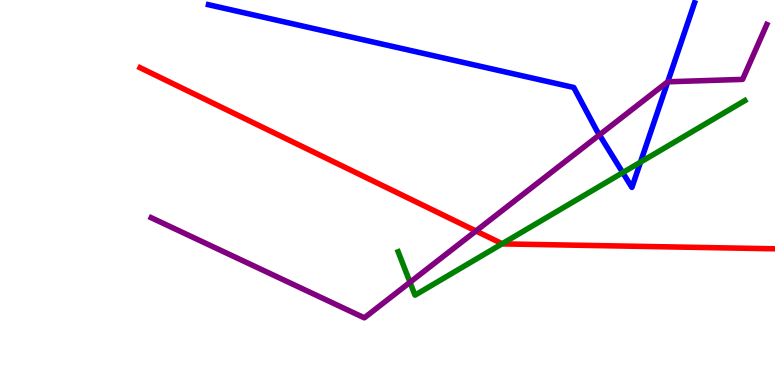[{'lines': ['blue', 'red'], 'intersections': []}, {'lines': ['green', 'red'], 'intersections': [{'x': 6.48, 'y': 3.67}]}, {'lines': ['purple', 'red'], 'intersections': [{'x': 6.14, 'y': 4.0}]}, {'lines': ['blue', 'green'], 'intersections': [{'x': 8.04, 'y': 5.52}, {'x': 8.26, 'y': 5.79}]}, {'lines': ['blue', 'purple'], 'intersections': [{'x': 7.73, 'y': 6.5}, {'x': 8.62, 'y': 7.88}]}, {'lines': ['green', 'purple'], 'intersections': [{'x': 5.29, 'y': 2.67}]}]